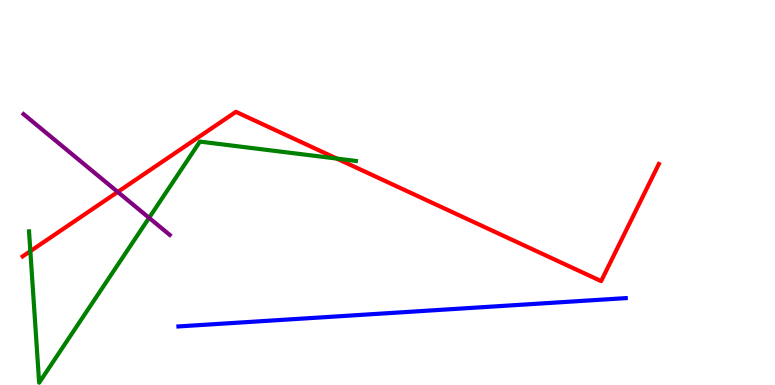[{'lines': ['blue', 'red'], 'intersections': []}, {'lines': ['green', 'red'], 'intersections': [{'x': 0.392, 'y': 3.48}, {'x': 4.35, 'y': 5.88}]}, {'lines': ['purple', 'red'], 'intersections': [{'x': 1.52, 'y': 5.01}]}, {'lines': ['blue', 'green'], 'intersections': []}, {'lines': ['blue', 'purple'], 'intersections': []}, {'lines': ['green', 'purple'], 'intersections': [{'x': 1.92, 'y': 4.34}]}]